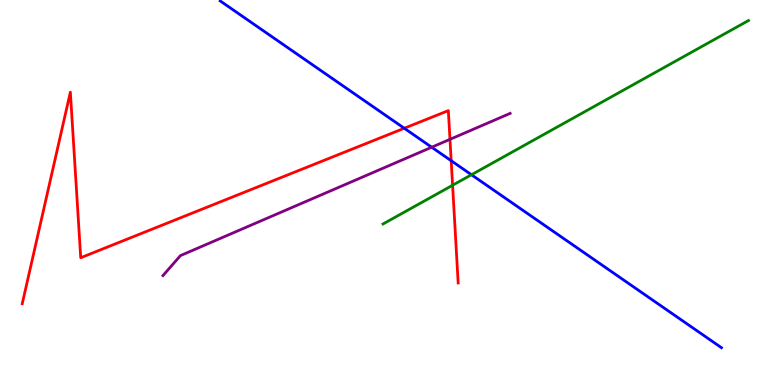[{'lines': ['blue', 'red'], 'intersections': [{'x': 5.22, 'y': 6.67}, {'x': 5.82, 'y': 5.83}]}, {'lines': ['green', 'red'], 'intersections': [{'x': 5.84, 'y': 5.19}]}, {'lines': ['purple', 'red'], 'intersections': [{'x': 5.81, 'y': 6.38}]}, {'lines': ['blue', 'green'], 'intersections': [{'x': 6.08, 'y': 5.46}]}, {'lines': ['blue', 'purple'], 'intersections': [{'x': 5.57, 'y': 6.18}]}, {'lines': ['green', 'purple'], 'intersections': []}]